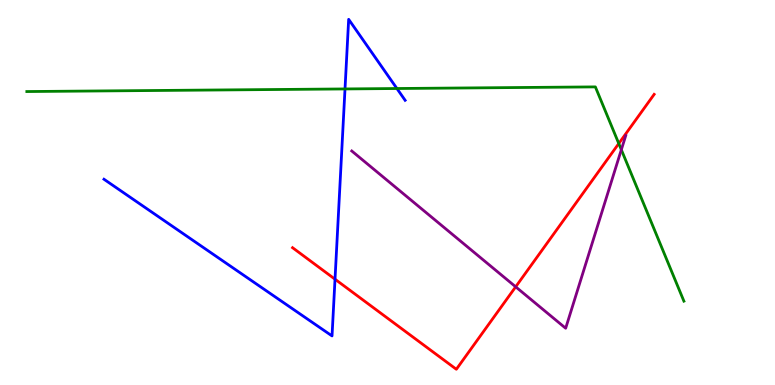[{'lines': ['blue', 'red'], 'intersections': [{'x': 4.32, 'y': 2.75}]}, {'lines': ['green', 'red'], 'intersections': [{'x': 7.98, 'y': 6.27}]}, {'lines': ['purple', 'red'], 'intersections': [{'x': 6.65, 'y': 2.55}]}, {'lines': ['blue', 'green'], 'intersections': [{'x': 4.45, 'y': 7.69}, {'x': 5.12, 'y': 7.7}]}, {'lines': ['blue', 'purple'], 'intersections': []}, {'lines': ['green', 'purple'], 'intersections': [{'x': 8.02, 'y': 6.11}]}]